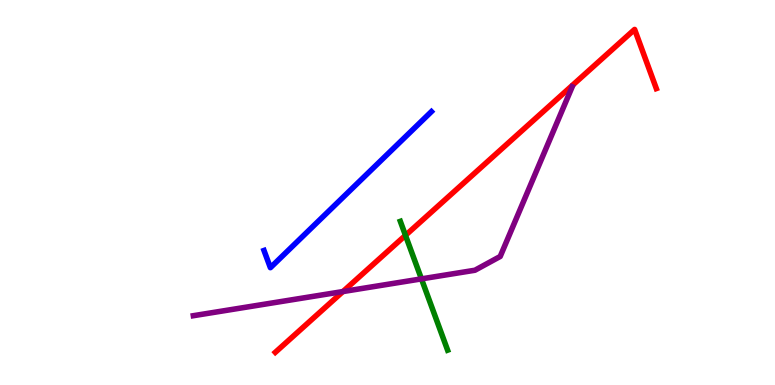[{'lines': ['blue', 'red'], 'intersections': []}, {'lines': ['green', 'red'], 'intersections': [{'x': 5.23, 'y': 3.89}]}, {'lines': ['purple', 'red'], 'intersections': [{'x': 4.42, 'y': 2.43}]}, {'lines': ['blue', 'green'], 'intersections': []}, {'lines': ['blue', 'purple'], 'intersections': []}, {'lines': ['green', 'purple'], 'intersections': [{'x': 5.44, 'y': 2.76}]}]